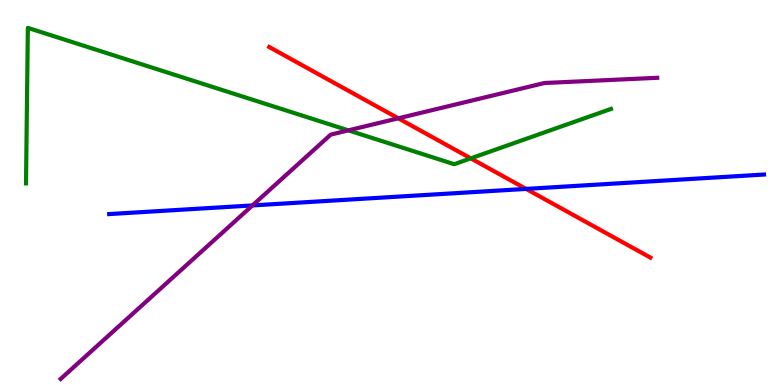[{'lines': ['blue', 'red'], 'intersections': [{'x': 6.79, 'y': 5.09}]}, {'lines': ['green', 'red'], 'intersections': [{'x': 6.07, 'y': 5.89}]}, {'lines': ['purple', 'red'], 'intersections': [{'x': 5.14, 'y': 6.93}]}, {'lines': ['blue', 'green'], 'intersections': []}, {'lines': ['blue', 'purple'], 'intersections': [{'x': 3.26, 'y': 4.66}]}, {'lines': ['green', 'purple'], 'intersections': [{'x': 4.5, 'y': 6.61}]}]